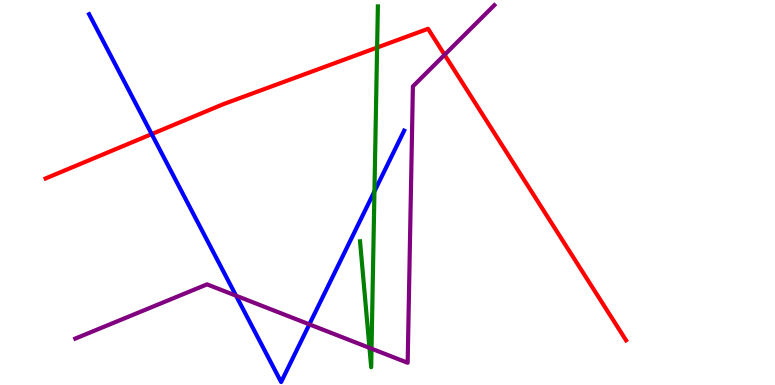[{'lines': ['blue', 'red'], 'intersections': [{'x': 1.96, 'y': 6.52}]}, {'lines': ['green', 'red'], 'intersections': [{'x': 4.87, 'y': 8.76}]}, {'lines': ['purple', 'red'], 'intersections': [{'x': 5.74, 'y': 8.58}]}, {'lines': ['blue', 'green'], 'intersections': [{'x': 4.83, 'y': 5.03}]}, {'lines': ['blue', 'purple'], 'intersections': [{'x': 3.05, 'y': 2.32}, {'x': 3.99, 'y': 1.58}]}, {'lines': ['green', 'purple'], 'intersections': [{'x': 4.77, 'y': 0.965}, {'x': 4.79, 'y': 0.944}]}]